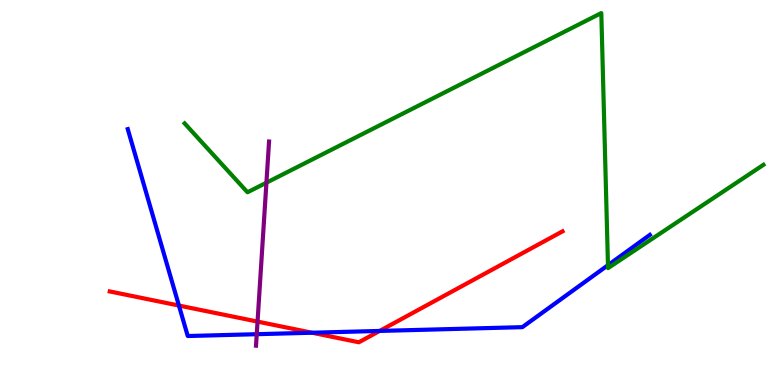[{'lines': ['blue', 'red'], 'intersections': [{'x': 2.31, 'y': 2.06}, {'x': 4.03, 'y': 1.36}, {'x': 4.9, 'y': 1.4}]}, {'lines': ['green', 'red'], 'intersections': []}, {'lines': ['purple', 'red'], 'intersections': [{'x': 3.32, 'y': 1.65}]}, {'lines': ['blue', 'green'], 'intersections': [{'x': 7.84, 'y': 3.11}]}, {'lines': ['blue', 'purple'], 'intersections': [{'x': 3.31, 'y': 1.32}]}, {'lines': ['green', 'purple'], 'intersections': [{'x': 3.44, 'y': 5.25}]}]